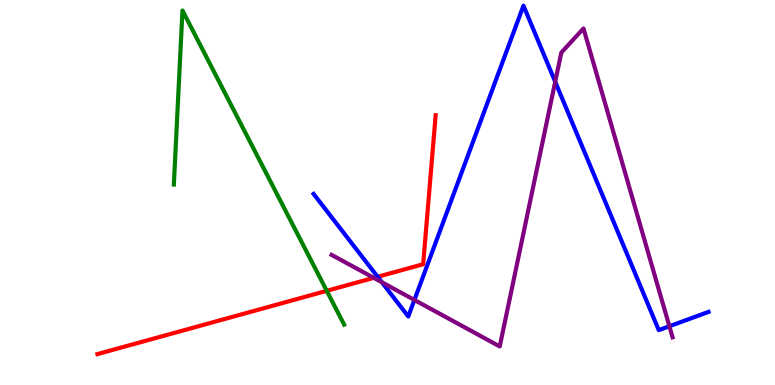[{'lines': ['blue', 'red'], 'intersections': [{'x': 4.87, 'y': 2.81}]}, {'lines': ['green', 'red'], 'intersections': [{'x': 4.22, 'y': 2.45}]}, {'lines': ['purple', 'red'], 'intersections': [{'x': 4.82, 'y': 2.78}]}, {'lines': ['blue', 'green'], 'intersections': []}, {'lines': ['blue', 'purple'], 'intersections': [{'x': 4.93, 'y': 2.67}, {'x': 5.35, 'y': 2.21}, {'x': 7.16, 'y': 7.88}, {'x': 8.64, 'y': 1.53}]}, {'lines': ['green', 'purple'], 'intersections': []}]